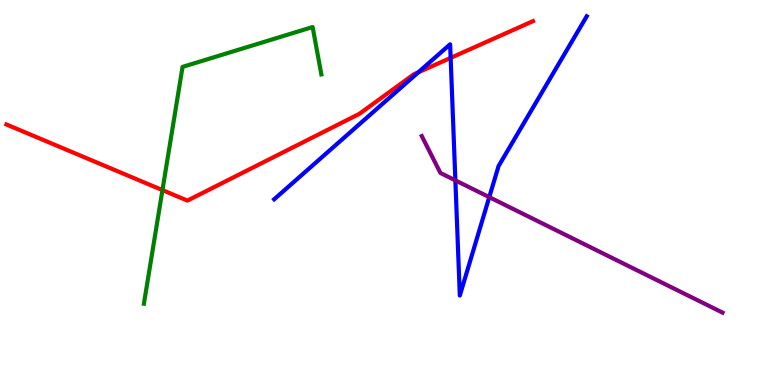[{'lines': ['blue', 'red'], 'intersections': [{'x': 5.4, 'y': 8.12}, {'x': 5.81, 'y': 8.5}]}, {'lines': ['green', 'red'], 'intersections': [{'x': 2.1, 'y': 5.06}]}, {'lines': ['purple', 'red'], 'intersections': []}, {'lines': ['blue', 'green'], 'intersections': []}, {'lines': ['blue', 'purple'], 'intersections': [{'x': 5.88, 'y': 5.32}, {'x': 6.31, 'y': 4.88}]}, {'lines': ['green', 'purple'], 'intersections': []}]